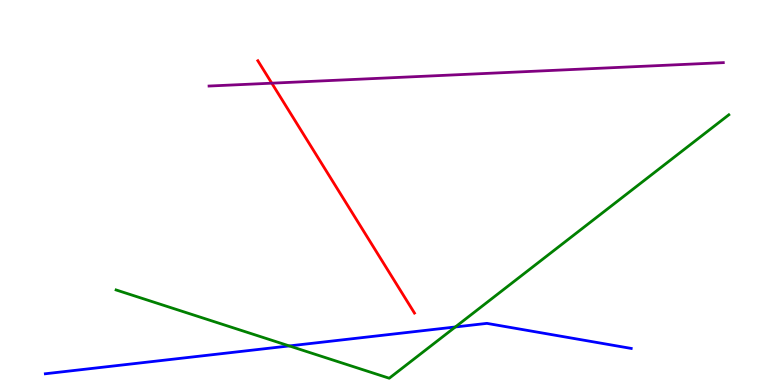[{'lines': ['blue', 'red'], 'intersections': []}, {'lines': ['green', 'red'], 'intersections': []}, {'lines': ['purple', 'red'], 'intersections': [{'x': 3.51, 'y': 7.84}]}, {'lines': ['blue', 'green'], 'intersections': [{'x': 3.73, 'y': 1.01}, {'x': 5.88, 'y': 1.51}]}, {'lines': ['blue', 'purple'], 'intersections': []}, {'lines': ['green', 'purple'], 'intersections': []}]